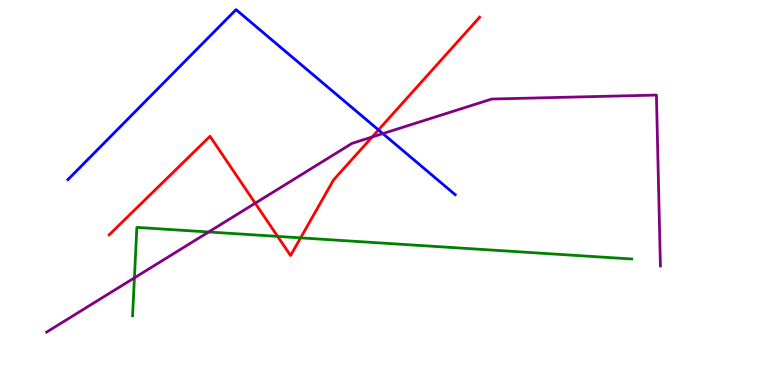[{'lines': ['blue', 'red'], 'intersections': [{'x': 4.88, 'y': 6.63}]}, {'lines': ['green', 'red'], 'intersections': [{'x': 3.58, 'y': 3.86}, {'x': 3.88, 'y': 3.82}]}, {'lines': ['purple', 'red'], 'intersections': [{'x': 3.29, 'y': 4.72}, {'x': 4.8, 'y': 6.44}]}, {'lines': ['blue', 'green'], 'intersections': []}, {'lines': ['blue', 'purple'], 'intersections': [{'x': 4.94, 'y': 6.53}]}, {'lines': ['green', 'purple'], 'intersections': [{'x': 1.73, 'y': 2.78}, {'x': 2.69, 'y': 3.97}]}]